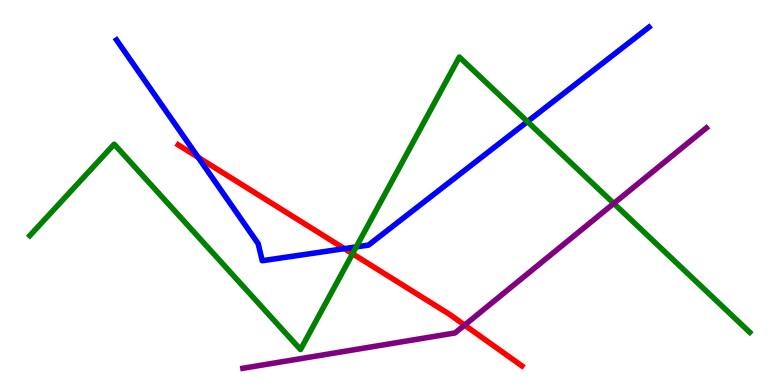[{'lines': ['blue', 'red'], 'intersections': [{'x': 2.56, 'y': 5.91}, {'x': 4.44, 'y': 3.54}]}, {'lines': ['green', 'red'], 'intersections': [{'x': 4.55, 'y': 3.41}]}, {'lines': ['purple', 'red'], 'intersections': [{'x': 6.0, 'y': 1.56}]}, {'lines': ['blue', 'green'], 'intersections': [{'x': 4.6, 'y': 3.59}, {'x': 6.81, 'y': 6.84}]}, {'lines': ['blue', 'purple'], 'intersections': []}, {'lines': ['green', 'purple'], 'intersections': [{'x': 7.92, 'y': 4.72}]}]